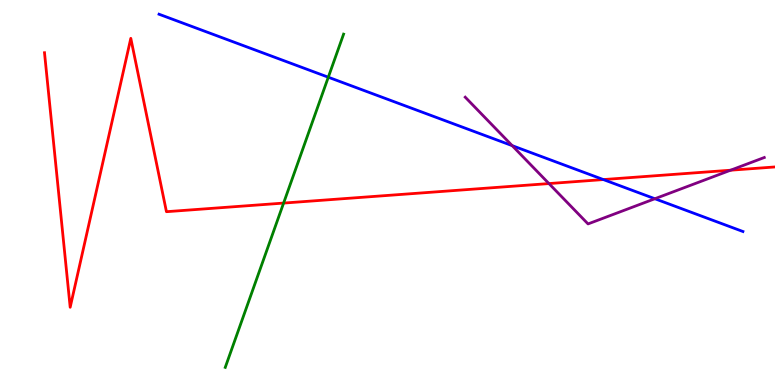[{'lines': ['blue', 'red'], 'intersections': [{'x': 7.79, 'y': 5.34}]}, {'lines': ['green', 'red'], 'intersections': [{'x': 3.66, 'y': 4.73}]}, {'lines': ['purple', 'red'], 'intersections': [{'x': 7.08, 'y': 5.23}, {'x': 9.43, 'y': 5.58}]}, {'lines': ['blue', 'green'], 'intersections': [{'x': 4.24, 'y': 7.99}]}, {'lines': ['blue', 'purple'], 'intersections': [{'x': 6.61, 'y': 6.22}, {'x': 8.45, 'y': 4.84}]}, {'lines': ['green', 'purple'], 'intersections': []}]